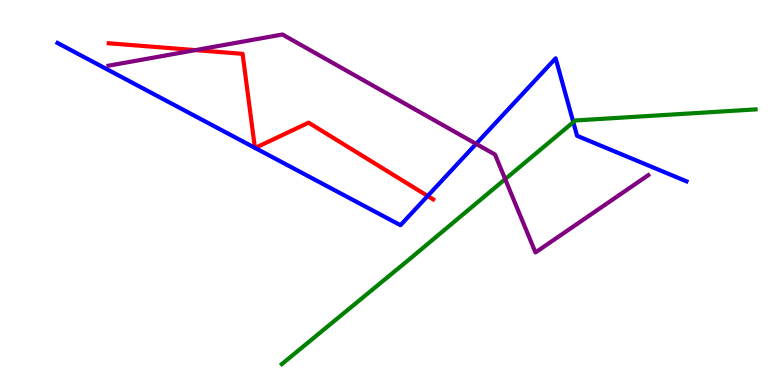[{'lines': ['blue', 'red'], 'intersections': [{'x': 3.29, 'y': 6.16}, {'x': 3.29, 'y': 6.16}, {'x': 5.52, 'y': 4.91}]}, {'lines': ['green', 'red'], 'intersections': []}, {'lines': ['purple', 'red'], 'intersections': [{'x': 2.52, 'y': 8.7}]}, {'lines': ['blue', 'green'], 'intersections': [{'x': 7.4, 'y': 6.83}]}, {'lines': ['blue', 'purple'], 'intersections': [{'x': 6.14, 'y': 6.26}]}, {'lines': ['green', 'purple'], 'intersections': [{'x': 6.52, 'y': 5.35}]}]